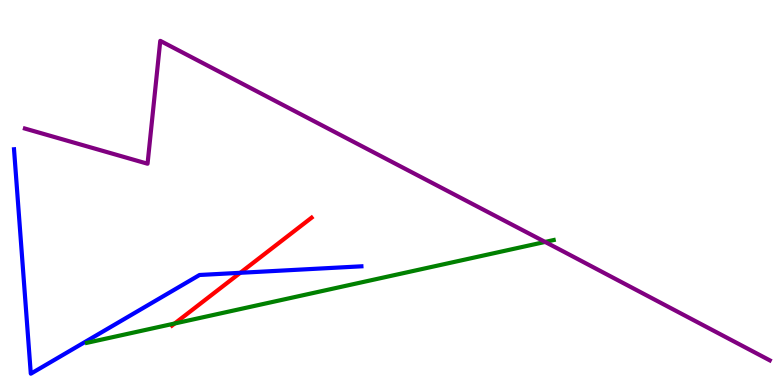[{'lines': ['blue', 'red'], 'intersections': [{'x': 3.1, 'y': 2.91}]}, {'lines': ['green', 'red'], 'intersections': [{'x': 2.25, 'y': 1.6}]}, {'lines': ['purple', 'red'], 'intersections': []}, {'lines': ['blue', 'green'], 'intersections': []}, {'lines': ['blue', 'purple'], 'intersections': []}, {'lines': ['green', 'purple'], 'intersections': [{'x': 7.03, 'y': 3.72}]}]